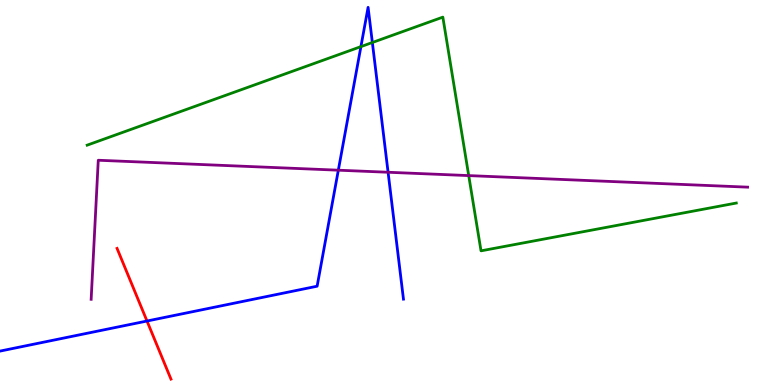[{'lines': ['blue', 'red'], 'intersections': [{'x': 1.9, 'y': 1.66}]}, {'lines': ['green', 'red'], 'intersections': []}, {'lines': ['purple', 'red'], 'intersections': []}, {'lines': ['blue', 'green'], 'intersections': [{'x': 4.66, 'y': 8.79}, {'x': 4.8, 'y': 8.9}]}, {'lines': ['blue', 'purple'], 'intersections': [{'x': 4.37, 'y': 5.58}, {'x': 5.01, 'y': 5.53}]}, {'lines': ['green', 'purple'], 'intersections': [{'x': 6.05, 'y': 5.44}]}]